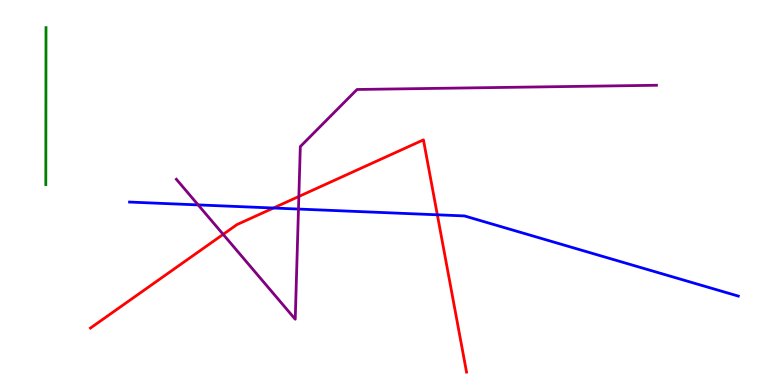[{'lines': ['blue', 'red'], 'intersections': [{'x': 3.53, 'y': 4.6}, {'x': 5.64, 'y': 4.42}]}, {'lines': ['green', 'red'], 'intersections': []}, {'lines': ['purple', 'red'], 'intersections': [{'x': 2.88, 'y': 3.91}, {'x': 3.86, 'y': 4.9}]}, {'lines': ['blue', 'green'], 'intersections': []}, {'lines': ['blue', 'purple'], 'intersections': [{'x': 2.56, 'y': 4.68}, {'x': 3.85, 'y': 4.57}]}, {'lines': ['green', 'purple'], 'intersections': []}]